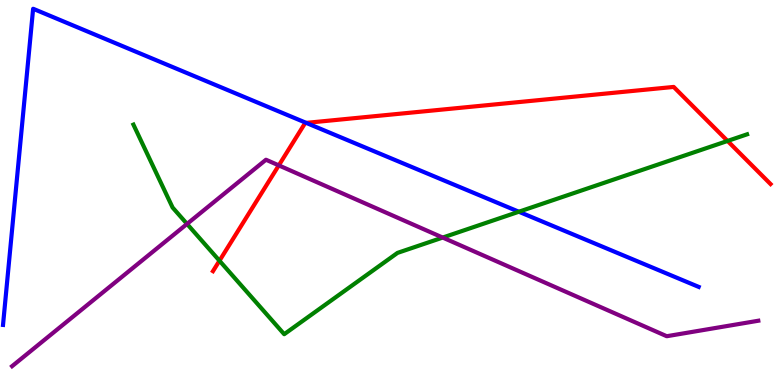[{'lines': ['blue', 'red'], 'intersections': [{'x': 3.95, 'y': 6.81}]}, {'lines': ['green', 'red'], 'intersections': [{'x': 2.83, 'y': 3.23}, {'x': 9.39, 'y': 6.34}]}, {'lines': ['purple', 'red'], 'intersections': [{'x': 3.6, 'y': 5.7}]}, {'lines': ['blue', 'green'], 'intersections': [{'x': 6.69, 'y': 4.5}]}, {'lines': ['blue', 'purple'], 'intersections': []}, {'lines': ['green', 'purple'], 'intersections': [{'x': 2.41, 'y': 4.18}, {'x': 5.71, 'y': 3.83}]}]